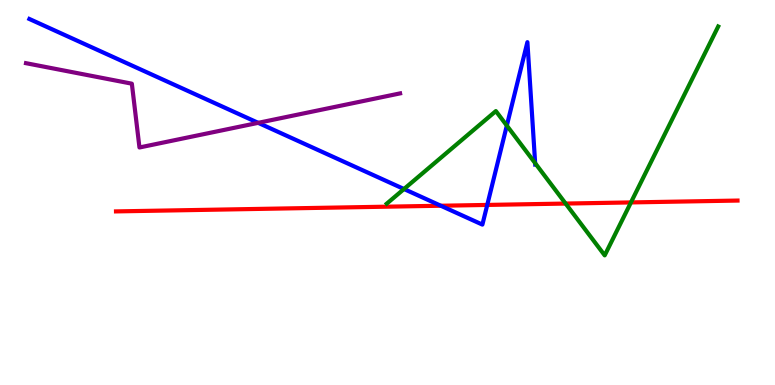[{'lines': ['blue', 'red'], 'intersections': [{'x': 5.69, 'y': 4.66}, {'x': 6.29, 'y': 4.68}]}, {'lines': ['green', 'red'], 'intersections': [{'x': 7.3, 'y': 4.71}, {'x': 8.14, 'y': 4.74}]}, {'lines': ['purple', 'red'], 'intersections': []}, {'lines': ['blue', 'green'], 'intersections': [{'x': 5.21, 'y': 5.09}, {'x': 6.54, 'y': 6.74}, {'x': 6.91, 'y': 5.76}]}, {'lines': ['blue', 'purple'], 'intersections': [{'x': 3.33, 'y': 6.81}]}, {'lines': ['green', 'purple'], 'intersections': []}]